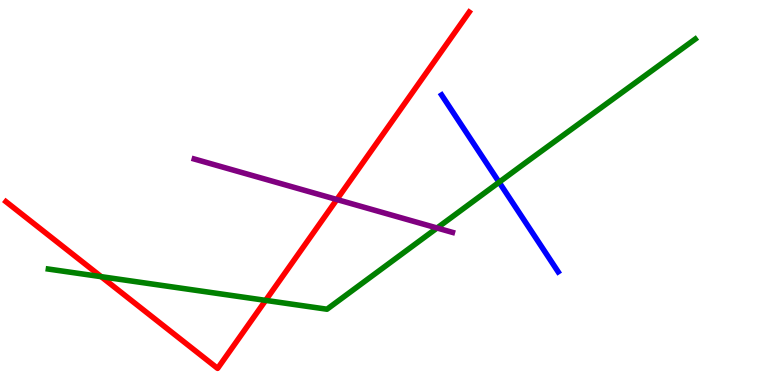[{'lines': ['blue', 'red'], 'intersections': []}, {'lines': ['green', 'red'], 'intersections': [{'x': 1.31, 'y': 2.81}, {'x': 3.43, 'y': 2.2}]}, {'lines': ['purple', 'red'], 'intersections': [{'x': 4.35, 'y': 4.82}]}, {'lines': ['blue', 'green'], 'intersections': [{'x': 6.44, 'y': 5.27}]}, {'lines': ['blue', 'purple'], 'intersections': []}, {'lines': ['green', 'purple'], 'intersections': [{'x': 5.64, 'y': 4.08}]}]